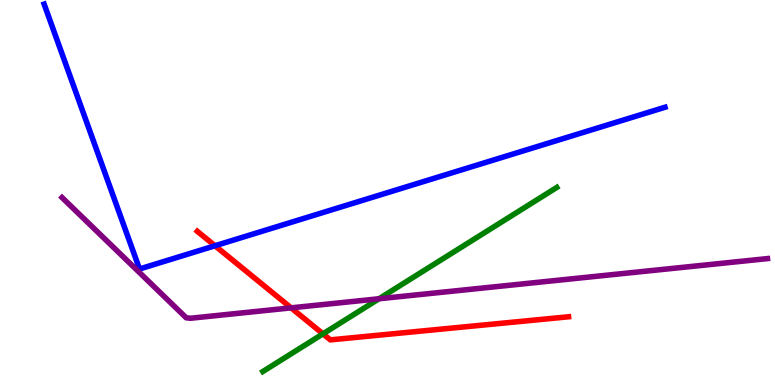[{'lines': ['blue', 'red'], 'intersections': [{'x': 2.77, 'y': 3.62}]}, {'lines': ['green', 'red'], 'intersections': [{'x': 4.17, 'y': 1.33}]}, {'lines': ['purple', 'red'], 'intersections': [{'x': 3.76, 'y': 2.0}]}, {'lines': ['blue', 'green'], 'intersections': []}, {'lines': ['blue', 'purple'], 'intersections': []}, {'lines': ['green', 'purple'], 'intersections': [{'x': 4.89, 'y': 2.24}]}]